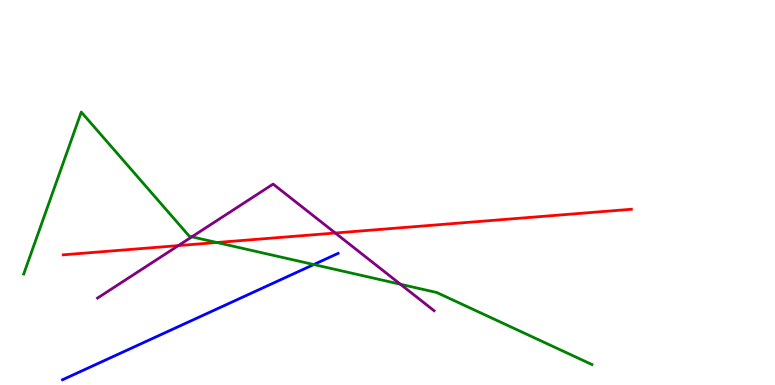[{'lines': ['blue', 'red'], 'intersections': []}, {'lines': ['green', 'red'], 'intersections': [{'x': 2.8, 'y': 3.7}]}, {'lines': ['purple', 'red'], 'intersections': [{'x': 2.3, 'y': 3.62}, {'x': 4.33, 'y': 3.95}]}, {'lines': ['blue', 'green'], 'intersections': [{'x': 4.05, 'y': 3.13}]}, {'lines': ['blue', 'purple'], 'intersections': []}, {'lines': ['green', 'purple'], 'intersections': [{'x': 2.48, 'y': 3.85}, {'x': 5.17, 'y': 2.62}]}]